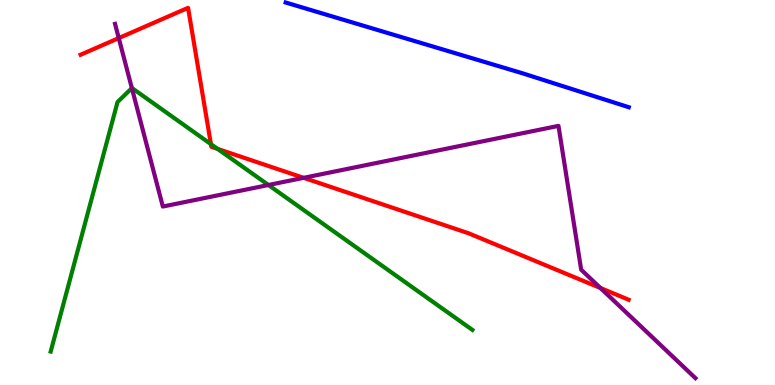[{'lines': ['blue', 'red'], 'intersections': []}, {'lines': ['green', 'red'], 'intersections': [{'x': 2.72, 'y': 6.26}, {'x': 2.81, 'y': 6.13}]}, {'lines': ['purple', 'red'], 'intersections': [{'x': 1.53, 'y': 9.01}, {'x': 3.92, 'y': 5.38}, {'x': 7.75, 'y': 2.52}]}, {'lines': ['blue', 'green'], 'intersections': []}, {'lines': ['blue', 'purple'], 'intersections': []}, {'lines': ['green', 'purple'], 'intersections': [{'x': 1.7, 'y': 7.71}, {'x': 3.46, 'y': 5.19}]}]